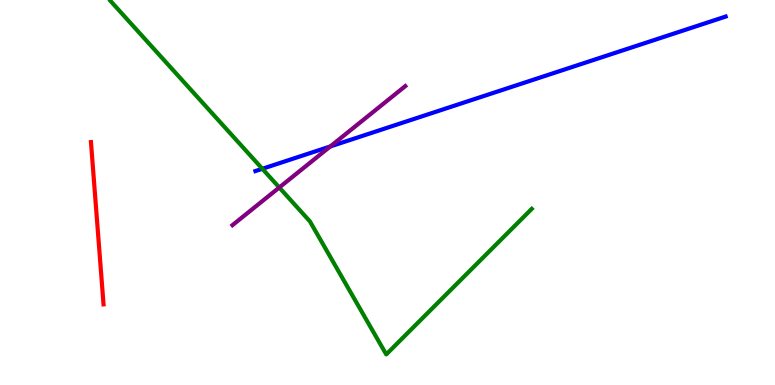[{'lines': ['blue', 'red'], 'intersections': []}, {'lines': ['green', 'red'], 'intersections': []}, {'lines': ['purple', 'red'], 'intersections': []}, {'lines': ['blue', 'green'], 'intersections': [{'x': 3.38, 'y': 5.62}]}, {'lines': ['blue', 'purple'], 'intersections': [{'x': 4.26, 'y': 6.2}]}, {'lines': ['green', 'purple'], 'intersections': [{'x': 3.6, 'y': 5.13}]}]